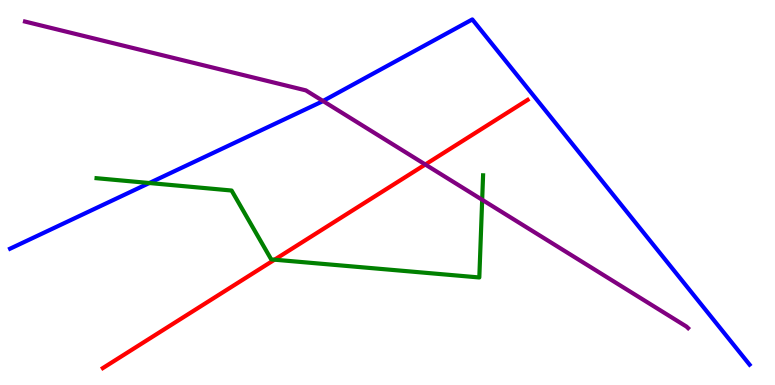[{'lines': ['blue', 'red'], 'intersections': []}, {'lines': ['green', 'red'], 'intersections': [{'x': 3.54, 'y': 3.25}]}, {'lines': ['purple', 'red'], 'intersections': [{'x': 5.49, 'y': 5.73}]}, {'lines': ['blue', 'green'], 'intersections': [{'x': 1.93, 'y': 5.25}]}, {'lines': ['blue', 'purple'], 'intersections': [{'x': 4.17, 'y': 7.38}]}, {'lines': ['green', 'purple'], 'intersections': [{'x': 6.22, 'y': 4.81}]}]